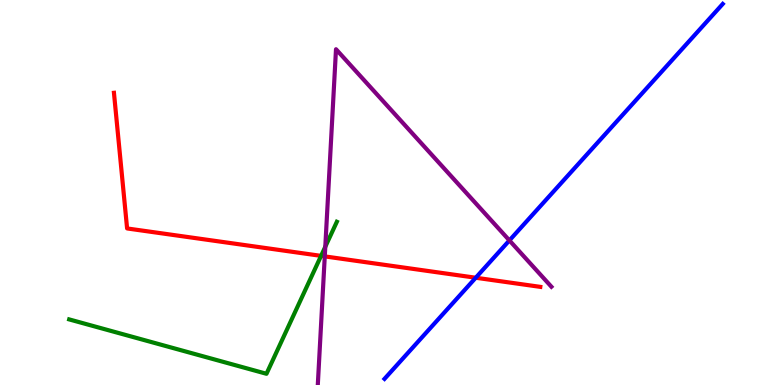[{'lines': ['blue', 'red'], 'intersections': [{'x': 6.14, 'y': 2.79}]}, {'lines': ['green', 'red'], 'intersections': [{'x': 4.14, 'y': 3.35}]}, {'lines': ['purple', 'red'], 'intersections': [{'x': 4.19, 'y': 3.34}]}, {'lines': ['blue', 'green'], 'intersections': []}, {'lines': ['blue', 'purple'], 'intersections': [{'x': 6.57, 'y': 3.76}]}, {'lines': ['green', 'purple'], 'intersections': [{'x': 4.2, 'y': 3.59}]}]